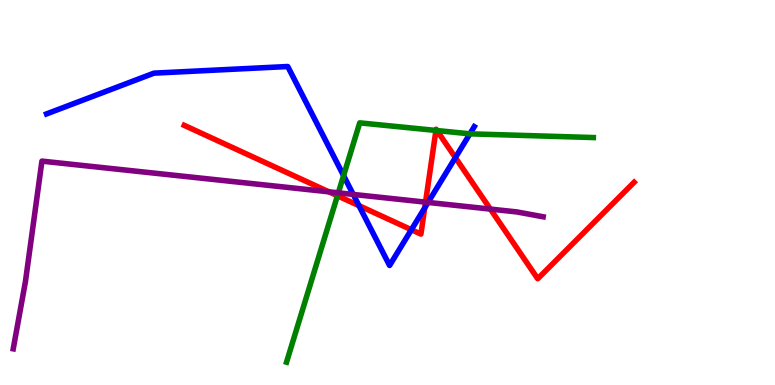[{'lines': ['blue', 'red'], 'intersections': [{'x': 4.63, 'y': 4.66}, {'x': 5.31, 'y': 4.03}, {'x': 5.48, 'y': 4.6}, {'x': 5.88, 'y': 5.91}]}, {'lines': ['green', 'red'], 'intersections': [{'x': 4.35, 'y': 4.92}, {'x': 5.62, 'y': 6.61}, {'x': 5.64, 'y': 6.61}]}, {'lines': ['purple', 'red'], 'intersections': [{'x': 4.24, 'y': 5.02}, {'x': 5.49, 'y': 4.75}, {'x': 6.33, 'y': 4.57}]}, {'lines': ['blue', 'green'], 'intersections': [{'x': 4.43, 'y': 5.44}, {'x': 6.06, 'y': 6.52}]}, {'lines': ['blue', 'purple'], 'intersections': [{'x': 4.56, 'y': 4.95}, {'x': 5.52, 'y': 4.74}]}, {'lines': ['green', 'purple'], 'intersections': [{'x': 4.37, 'y': 4.99}]}]